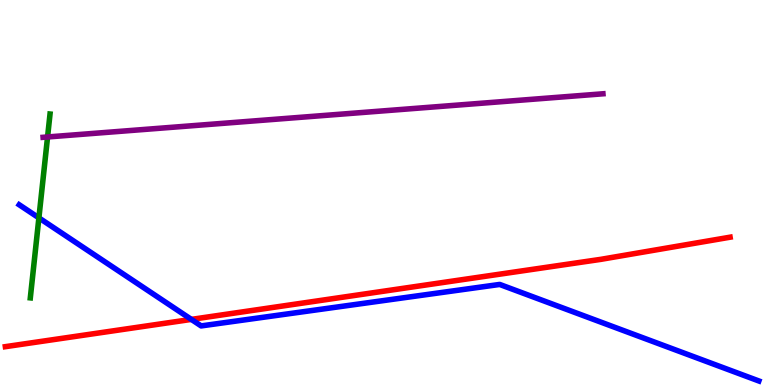[{'lines': ['blue', 'red'], 'intersections': [{'x': 2.47, 'y': 1.7}]}, {'lines': ['green', 'red'], 'intersections': []}, {'lines': ['purple', 'red'], 'intersections': []}, {'lines': ['blue', 'green'], 'intersections': [{'x': 0.502, 'y': 4.34}]}, {'lines': ['blue', 'purple'], 'intersections': []}, {'lines': ['green', 'purple'], 'intersections': [{'x': 0.614, 'y': 6.44}]}]